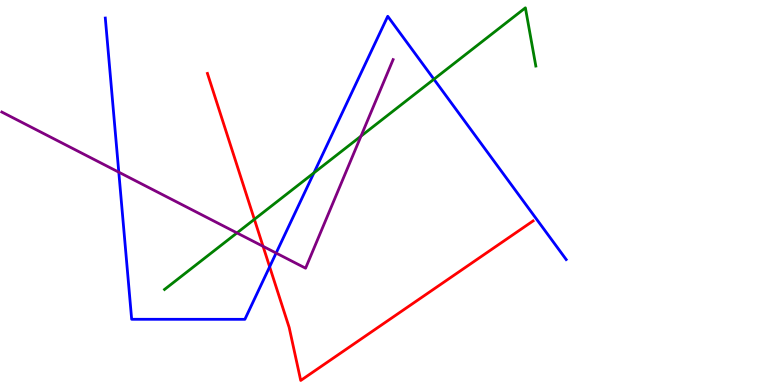[{'lines': ['blue', 'red'], 'intersections': [{'x': 3.48, 'y': 3.07}]}, {'lines': ['green', 'red'], 'intersections': [{'x': 3.28, 'y': 4.3}]}, {'lines': ['purple', 'red'], 'intersections': [{'x': 3.39, 'y': 3.6}]}, {'lines': ['blue', 'green'], 'intersections': [{'x': 4.05, 'y': 5.51}, {'x': 5.6, 'y': 7.94}]}, {'lines': ['blue', 'purple'], 'intersections': [{'x': 1.53, 'y': 5.53}, {'x': 3.56, 'y': 3.43}]}, {'lines': ['green', 'purple'], 'intersections': [{'x': 3.06, 'y': 3.95}, {'x': 4.66, 'y': 6.46}]}]